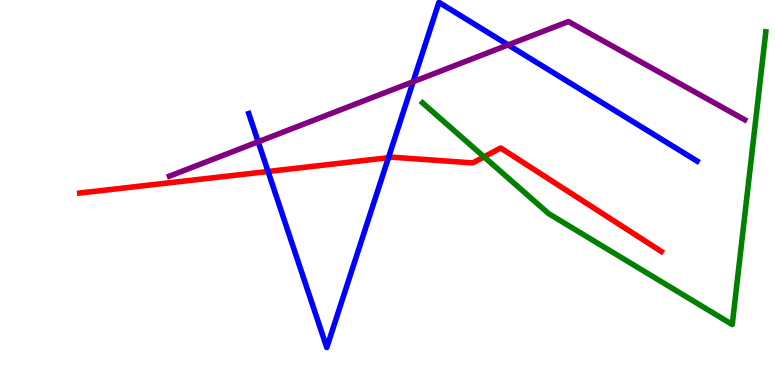[{'lines': ['blue', 'red'], 'intersections': [{'x': 3.46, 'y': 5.55}, {'x': 5.01, 'y': 5.9}]}, {'lines': ['green', 'red'], 'intersections': [{'x': 6.25, 'y': 5.93}]}, {'lines': ['purple', 'red'], 'intersections': []}, {'lines': ['blue', 'green'], 'intersections': []}, {'lines': ['blue', 'purple'], 'intersections': [{'x': 3.33, 'y': 6.32}, {'x': 5.33, 'y': 7.88}, {'x': 6.56, 'y': 8.83}]}, {'lines': ['green', 'purple'], 'intersections': []}]